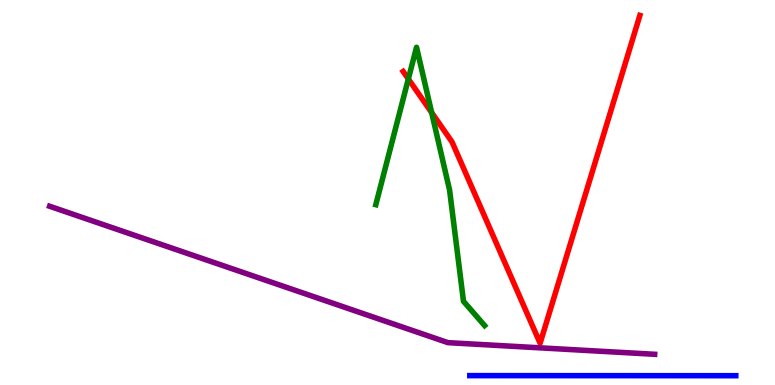[{'lines': ['blue', 'red'], 'intersections': []}, {'lines': ['green', 'red'], 'intersections': [{'x': 5.27, 'y': 7.95}, {'x': 5.57, 'y': 7.08}]}, {'lines': ['purple', 'red'], 'intersections': []}, {'lines': ['blue', 'green'], 'intersections': []}, {'lines': ['blue', 'purple'], 'intersections': []}, {'lines': ['green', 'purple'], 'intersections': []}]